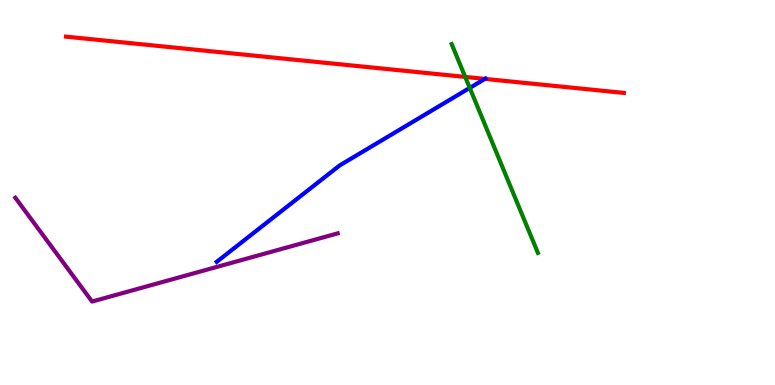[{'lines': ['blue', 'red'], 'intersections': [{'x': 6.26, 'y': 7.95}]}, {'lines': ['green', 'red'], 'intersections': [{'x': 6.0, 'y': 8.0}]}, {'lines': ['purple', 'red'], 'intersections': []}, {'lines': ['blue', 'green'], 'intersections': [{'x': 6.06, 'y': 7.72}]}, {'lines': ['blue', 'purple'], 'intersections': []}, {'lines': ['green', 'purple'], 'intersections': []}]